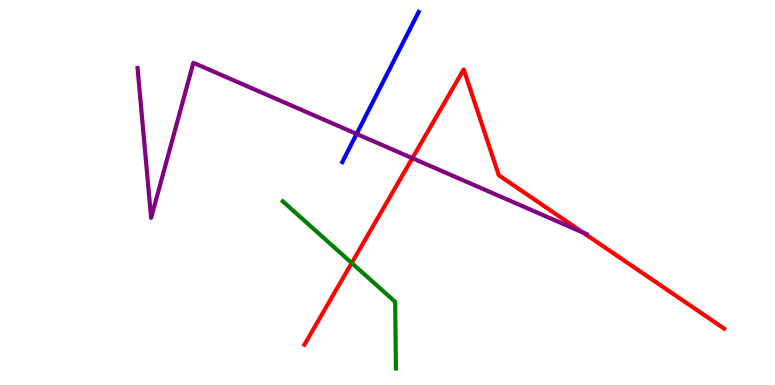[{'lines': ['blue', 'red'], 'intersections': []}, {'lines': ['green', 'red'], 'intersections': [{'x': 4.54, 'y': 3.17}]}, {'lines': ['purple', 'red'], 'intersections': [{'x': 5.32, 'y': 5.89}, {'x': 7.52, 'y': 3.96}]}, {'lines': ['blue', 'green'], 'intersections': []}, {'lines': ['blue', 'purple'], 'intersections': [{'x': 4.6, 'y': 6.52}]}, {'lines': ['green', 'purple'], 'intersections': []}]